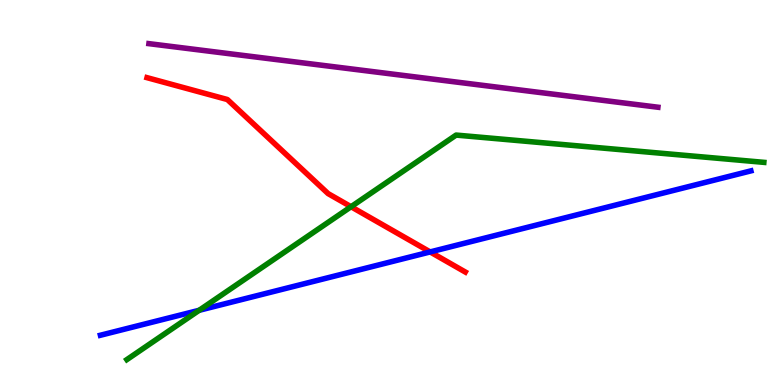[{'lines': ['blue', 'red'], 'intersections': [{'x': 5.55, 'y': 3.46}]}, {'lines': ['green', 'red'], 'intersections': [{'x': 4.53, 'y': 4.63}]}, {'lines': ['purple', 'red'], 'intersections': []}, {'lines': ['blue', 'green'], 'intersections': [{'x': 2.57, 'y': 1.94}]}, {'lines': ['blue', 'purple'], 'intersections': []}, {'lines': ['green', 'purple'], 'intersections': []}]